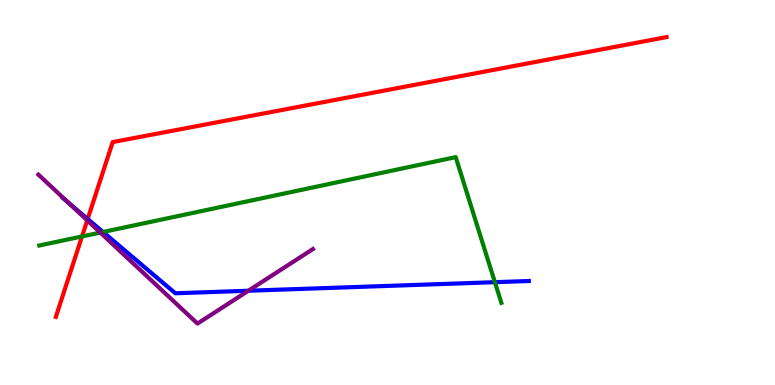[{'lines': ['blue', 'red'], 'intersections': [{'x': 1.13, 'y': 4.31}]}, {'lines': ['green', 'red'], 'intersections': [{'x': 1.06, 'y': 3.86}]}, {'lines': ['purple', 'red'], 'intersections': [{'x': 1.13, 'y': 4.28}]}, {'lines': ['blue', 'green'], 'intersections': [{'x': 1.33, 'y': 3.97}, {'x': 6.39, 'y': 2.67}]}, {'lines': ['blue', 'purple'], 'intersections': [{'x': 0.877, 'y': 4.75}, {'x': 3.2, 'y': 2.45}]}, {'lines': ['green', 'purple'], 'intersections': [{'x': 1.29, 'y': 3.96}]}]